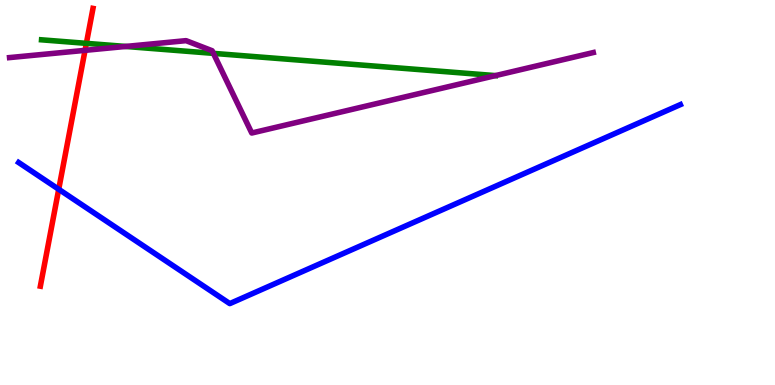[{'lines': ['blue', 'red'], 'intersections': [{'x': 0.758, 'y': 5.08}]}, {'lines': ['green', 'red'], 'intersections': [{'x': 1.11, 'y': 8.87}]}, {'lines': ['purple', 'red'], 'intersections': [{'x': 1.1, 'y': 8.69}]}, {'lines': ['blue', 'green'], 'intersections': []}, {'lines': ['blue', 'purple'], 'intersections': []}, {'lines': ['green', 'purple'], 'intersections': [{'x': 1.62, 'y': 8.79}, {'x': 2.75, 'y': 8.61}]}]